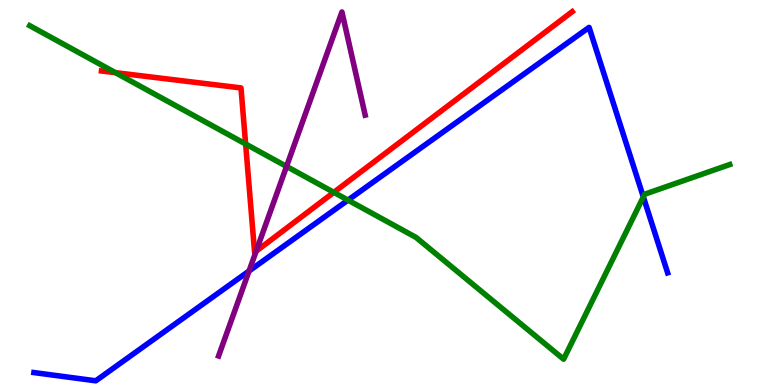[{'lines': ['blue', 'red'], 'intersections': []}, {'lines': ['green', 'red'], 'intersections': [{'x': 1.49, 'y': 8.11}, {'x': 3.17, 'y': 6.26}, {'x': 4.31, 'y': 5.0}]}, {'lines': ['purple', 'red'], 'intersections': [{'x': 3.31, 'y': 3.47}]}, {'lines': ['blue', 'green'], 'intersections': [{'x': 4.49, 'y': 4.8}, {'x': 8.3, 'y': 4.88}]}, {'lines': ['blue', 'purple'], 'intersections': [{'x': 3.21, 'y': 2.96}]}, {'lines': ['green', 'purple'], 'intersections': [{'x': 3.7, 'y': 5.68}]}]